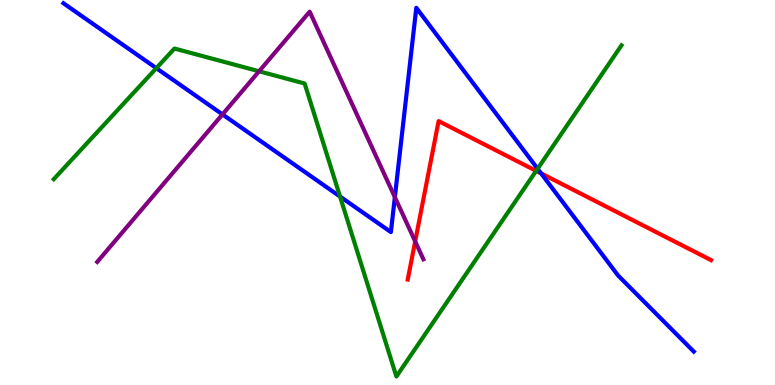[{'lines': ['blue', 'red'], 'intersections': [{'x': 6.98, 'y': 5.5}]}, {'lines': ['green', 'red'], 'intersections': [{'x': 6.92, 'y': 5.56}]}, {'lines': ['purple', 'red'], 'intersections': [{'x': 5.36, 'y': 3.73}]}, {'lines': ['blue', 'green'], 'intersections': [{'x': 2.02, 'y': 8.23}, {'x': 4.39, 'y': 4.89}, {'x': 6.94, 'y': 5.62}]}, {'lines': ['blue', 'purple'], 'intersections': [{'x': 2.87, 'y': 7.03}, {'x': 5.09, 'y': 4.88}]}, {'lines': ['green', 'purple'], 'intersections': [{'x': 3.34, 'y': 8.15}]}]